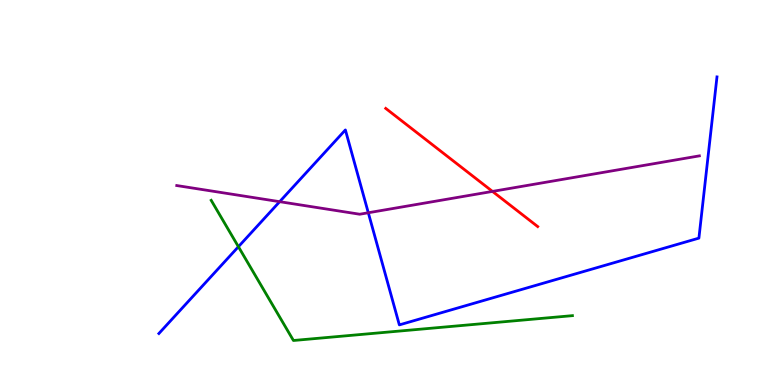[{'lines': ['blue', 'red'], 'intersections': []}, {'lines': ['green', 'red'], 'intersections': []}, {'lines': ['purple', 'red'], 'intersections': [{'x': 6.35, 'y': 5.03}]}, {'lines': ['blue', 'green'], 'intersections': [{'x': 3.08, 'y': 3.59}]}, {'lines': ['blue', 'purple'], 'intersections': [{'x': 3.61, 'y': 4.76}, {'x': 4.75, 'y': 4.47}]}, {'lines': ['green', 'purple'], 'intersections': []}]